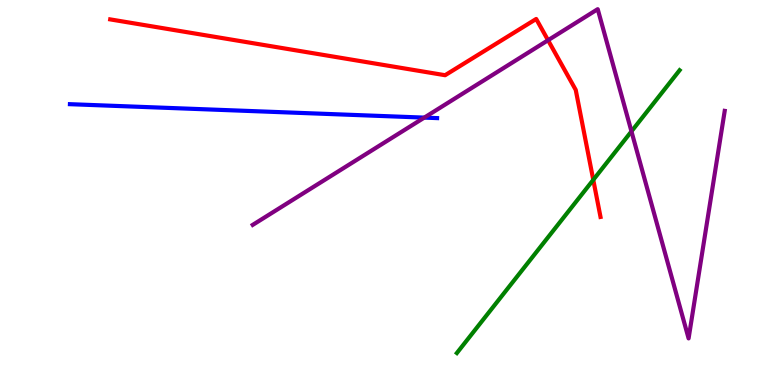[{'lines': ['blue', 'red'], 'intersections': []}, {'lines': ['green', 'red'], 'intersections': [{'x': 7.66, 'y': 5.33}]}, {'lines': ['purple', 'red'], 'intersections': [{'x': 7.07, 'y': 8.96}]}, {'lines': ['blue', 'green'], 'intersections': []}, {'lines': ['blue', 'purple'], 'intersections': [{'x': 5.47, 'y': 6.95}]}, {'lines': ['green', 'purple'], 'intersections': [{'x': 8.15, 'y': 6.59}]}]